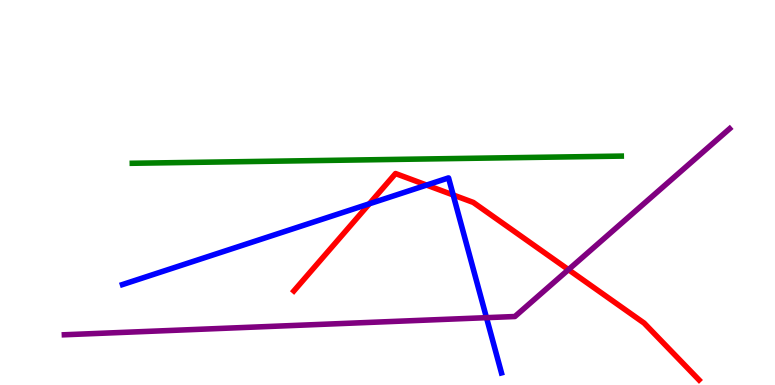[{'lines': ['blue', 'red'], 'intersections': [{'x': 4.77, 'y': 4.71}, {'x': 5.5, 'y': 5.19}, {'x': 5.85, 'y': 4.94}]}, {'lines': ['green', 'red'], 'intersections': []}, {'lines': ['purple', 'red'], 'intersections': [{'x': 7.33, 'y': 3.0}]}, {'lines': ['blue', 'green'], 'intersections': []}, {'lines': ['blue', 'purple'], 'intersections': [{'x': 6.28, 'y': 1.75}]}, {'lines': ['green', 'purple'], 'intersections': []}]